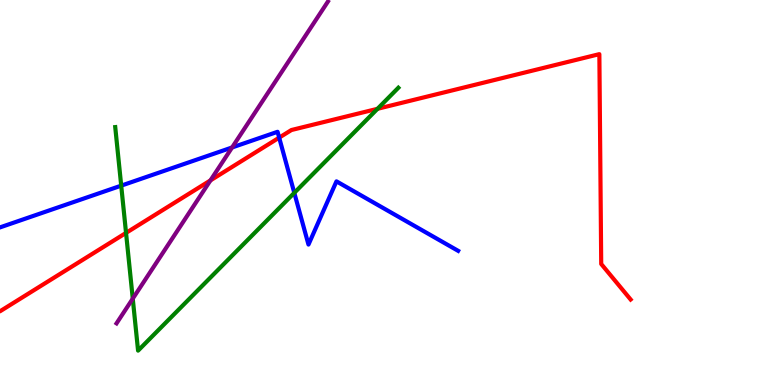[{'lines': ['blue', 'red'], 'intersections': [{'x': 3.6, 'y': 6.42}]}, {'lines': ['green', 'red'], 'intersections': [{'x': 1.63, 'y': 3.95}, {'x': 4.87, 'y': 7.17}]}, {'lines': ['purple', 'red'], 'intersections': [{'x': 2.72, 'y': 5.31}]}, {'lines': ['blue', 'green'], 'intersections': [{'x': 1.56, 'y': 5.18}, {'x': 3.8, 'y': 4.99}]}, {'lines': ['blue', 'purple'], 'intersections': [{'x': 2.99, 'y': 6.17}]}, {'lines': ['green', 'purple'], 'intersections': [{'x': 1.71, 'y': 2.24}]}]